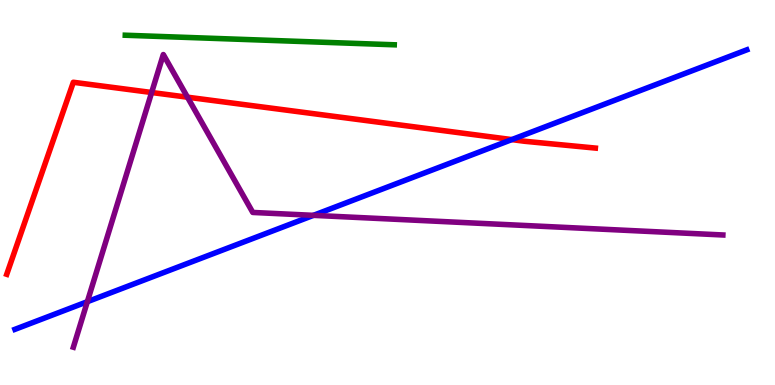[{'lines': ['blue', 'red'], 'intersections': [{'x': 6.6, 'y': 6.37}]}, {'lines': ['green', 'red'], 'intersections': []}, {'lines': ['purple', 'red'], 'intersections': [{'x': 1.96, 'y': 7.6}, {'x': 2.42, 'y': 7.48}]}, {'lines': ['blue', 'green'], 'intersections': []}, {'lines': ['blue', 'purple'], 'intersections': [{'x': 1.13, 'y': 2.16}, {'x': 4.04, 'y': 4.41}]}, {'lines': ['green', 'purple'], 'intersections': []}]